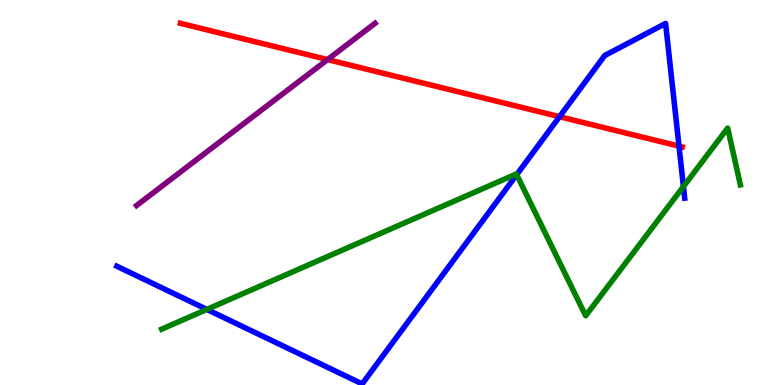[{'lines': ['blue', 'red'], 'intersections': [{'x': 7.22, 'y': 6.97}, {'x': 8.76, 'y': 6.2}]}, {'lines': ['green', 'red'], 'intersections': []}, {'lines': ['purple', 'red'], 'intersections': [{'x': 4.23, 'y': 8.45}]}, {'lines': ['blue', 'green'], 'intersections': [{'x': 2.67, 'y': 1.96}, {'x': 6.67, 'y': 5.46}, {'x': 8.82, 'y': 5.15}]}, {'lines': ['blue', 'purple'], 'intersections': []}, {'lines': ['green', 'purple'], 'intersections': []}]